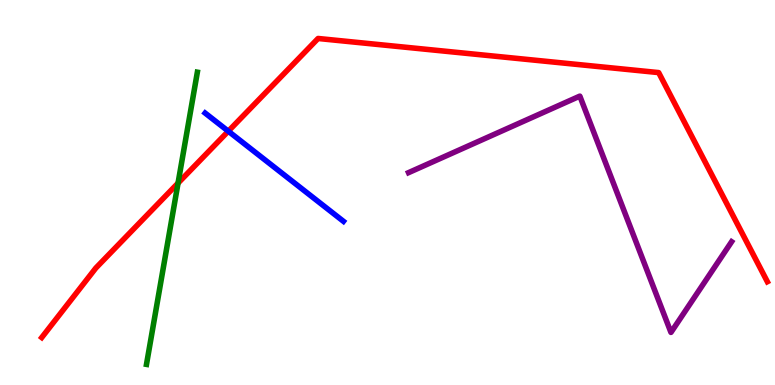[{'lines': ['blue', 'red'], 'intersections': [{'x': 2.95, 'y': 6.59}]}, {'lines': ['green', 'red'], 'intersections': [{'x': 2.3, 'y': 5.24}]}, {'lines': ['purple', 'red'], 'intersections': []}, {'lines': ['blue', 'green'], 'intersections': []}, {'lines': ['blue', 'purple'], 'intersections': []}, {'lines': ['green', 'purple'], 'intersections': []}]